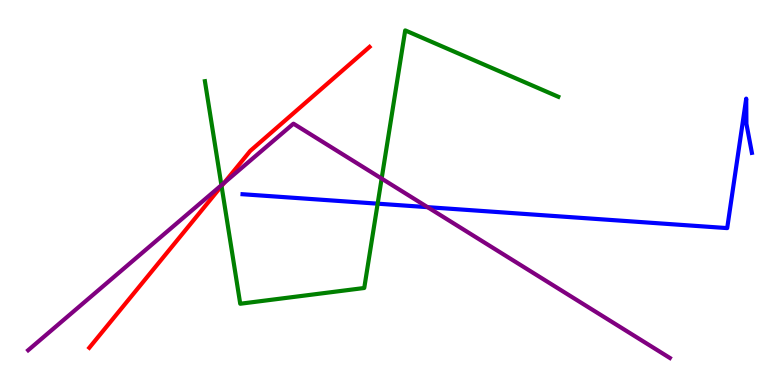[{'lines': ['blue', 'red'], 'intersections': []}, {'lines': ['green', 'red'], 'intersections': [{'x': 2.86, 'y': 5.17}]}, {'lines': ['purple', 'red'], 'intersections': [{'x': 2.89, 'y': 5.25}]}, {'lines': ['blue', 'green'], 'intersections': [{'x': 4.87, 'y': 4.71}]}, {'lines': ['blue', 'purple'], 'intersections': [{'x': 5.52, 'y': 4.62}]}, {'lines': ['green', 'purple'], 'intersections': [{'x': 2.86, 'y': 5.19}, {'x': 4.92, 'y': 5.36}]}]